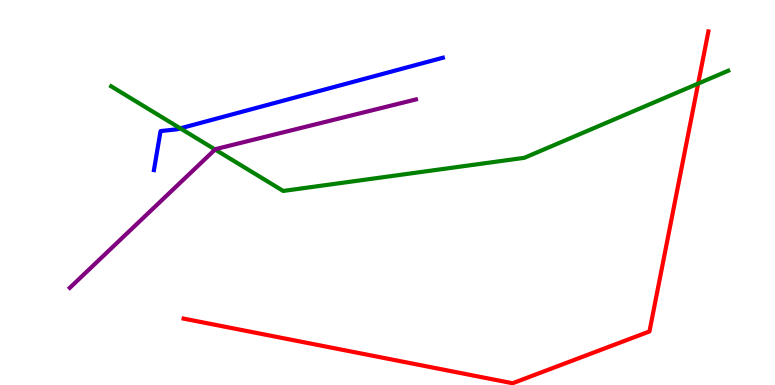[{'lines': ['blue', 'red'], 'intersections': []}, {'lines': ['green', 'red'], 'intersections': [{'x': 9.01, 'y': 7.83}]}, {'lines': ['purple', 'red'], 'intersections': []}, {'lines': ['blue', 'green'], 'intersections': [{'x': 2.33, 'y': 6.67}]}, {'lines': ['blue', 'purple'], 'intersections': []}, {'lines': ['green', 'purple'], 'intersections': [{'x': 2.78, 'y': 6.12}]}]